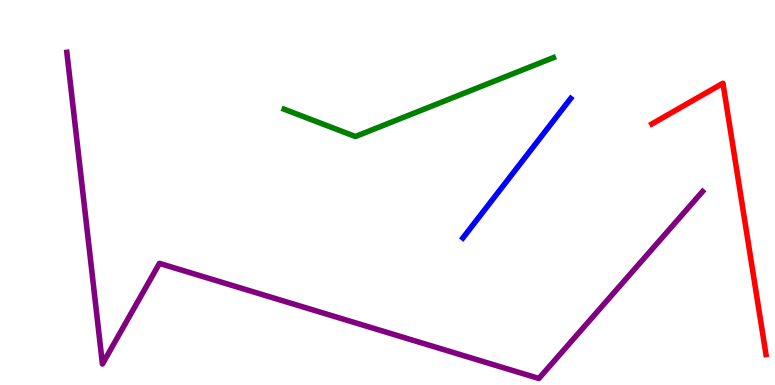[{'lines': ['blue', 'red'], 'intersections': []}, {'lines': ['green', 'red'], 'intersections': []}, {'lines': ['purple', 'red'], 'intersections': []}, {'lines': ['blue', 'green'], 'intersections': []}, {'lines': ['blue', 'purple'], 'intersections': []}, {'lines': ['green', 'purple'], 'intersections': []}]